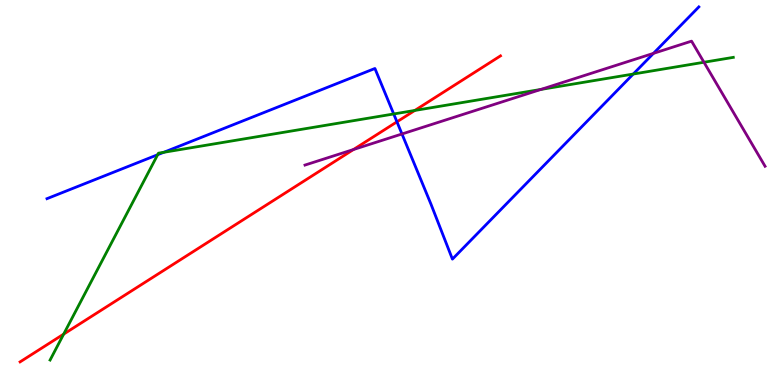[{'lines': ['blue', 'red'], 'intersections': [{'x': 5.12, 'y': 6.84}]}, {'lines': ['green', 'red'], 'intersections': [{'x': 0.821, 'y': 1.32}, {'x': 5.35, 'y': 7.13}]}, {'lines': ['purple', 'red'], 'intersections': [{'x': 4.56, 'y': 6.12}]}, {'lines': ['blue', 'green'], 'intersections': [{'x': 2.03, 'y': 5.98}, {'x': 2.11, 'y': 6.04}, {'x': 5.08, 'y': 7.04}, {'x': 8.17, 'y': 8.08}]}, {'lines': ['blue', 'purple'], 'intersections': [{'x': 5.19, 'y': 6.52}, {'x': 8.43, 'y': 8.61}]}, {'lines': ['green', 'purple'], 'intersections': [{'x': 6.98, 'y': 7.68}, {'x': 9.08, 'y': 8.38}]}]